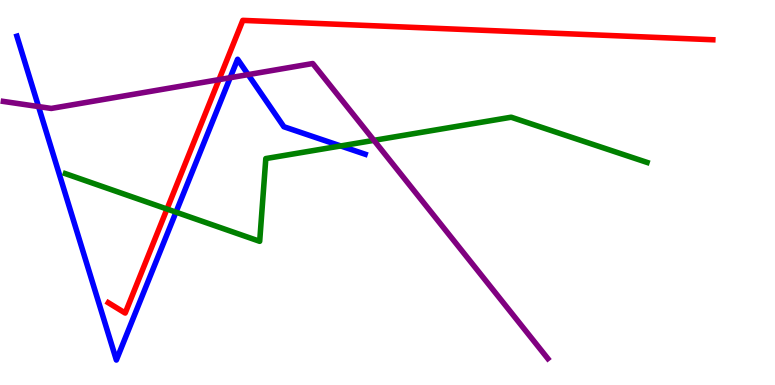[{'lines': ['blue', 'red'], 'intersections': []}, {'lines': ['green', 'red'], 'intersections': [{'x': 2.15, 'y': 4.57}]}, {'lines': ['purple', 'red'], 'intersections': [{'x': 2.83, 'y': 7.93}]}, {'lines': ['blue', 'green'], 'intersections': [{'x': 2.27, 'y': 4.49}, {'x': 4.4, 'y': 6.21}]}, {'lines': ['blue', 'purple'], 'intersections': [{'x': 0.497, 'y': 7.23}, {'x': 2.97, 'y': 7.98}, {'x': 3.2, 'y': 8.06}]}, {'lines': ['green', 'purple'], 'intersections': [{'x': 4.83, 'y': 6.35}]}]